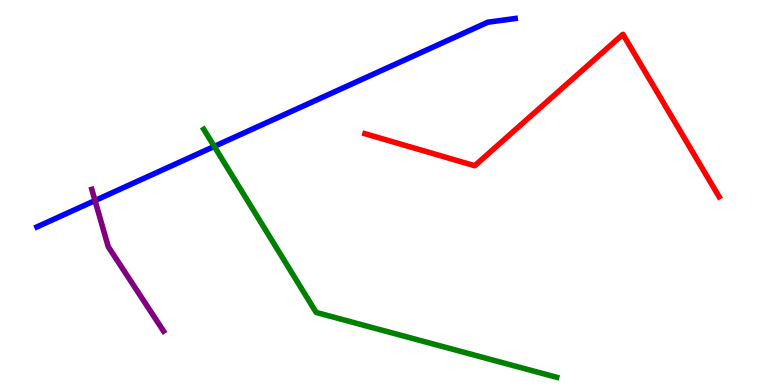[{'lines': ['blue', 'red'], 'intersections': []}, {'lines': ['green', 'red'], 'intersections': []}, {'lines': ['purple', 'red'], 'intersections': []}, {'lines': ['blue', 'green'], 'intersections': [{'x': 2.76, 'y': 6.2}]}, {'lines': ['blue', 'purple'], 'intersections': [{'x': 1.23, 'y': 4.79}]}, {'lines': ['green', 'purple'], 'intersections': []}]